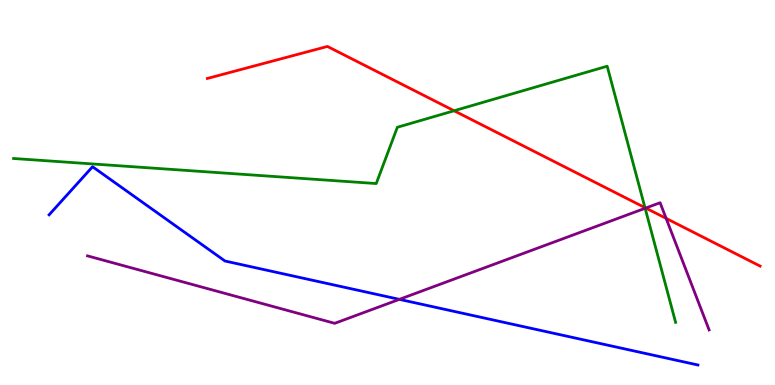[{'lines': ['blue', 'red'], 'intersections': []}, {'lines': ['green', 'red'], 'intersections': [{'x': 5.86, 'y': 7.12}, {'x': 8.32, 'y': 4.61}]}, {'lines': ['purple', 'red'], 'intersections': [{'x': 8.33, 'y': 4.6}, {'x': 8.6, 'y': 4.33}]}, {'lines': ['blue', 'green'], 'intersections': []}, {'lines': ['blue', 'purple'], 'intersections': [{'x': 5.15, 'y': 2.22}]}, {'lines': ['green', 'purple'], 'intersections': [{'x': 8.32, 'y': 4.59}]}]